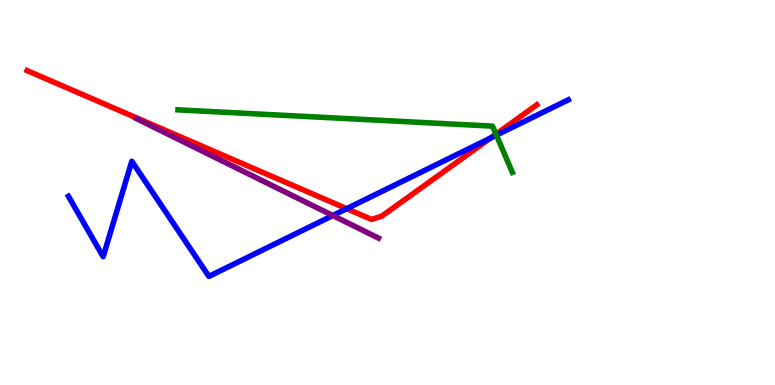[{'lines': ['blue', 'red'], 'intersections': [{'x': 4.47, 'y': 4.58}, {'x': 6.33, 'y': 6.42}]}, {'lines': ['green', 'red'], 'intersections': [{'x': 6.4, 'y': 6.52}]}, {'lines': ['purple', 'red'], 'intersections': []}, {'lines': ['blue', 'green'], 'intersections': [{'x': 6.41, 'y': 6.49}]}, {'lines': ['blue', 'purple'], 'intersections': [{'x': 4.29, 'y': 4.4}]}, {'lines': ['green', 'purple'], 'intersections': []}]